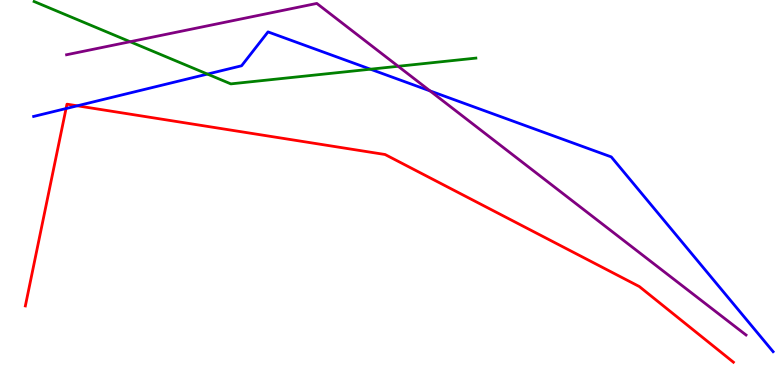[{'lines': ['blue', 'red'], 'intersections': [{'x': 0.852, 'y': 7.18}, {'x': 0.997, 'y': 7.25}]}, {'lines': ['green', 'red'], 'intersections': []}, {'lines': ['purple', 'red'], 'intersections': []}, {'lines': ['blue', 'green'], 'intersections': [{'x': 2.68, 'y': 8.08}, {'x': 4.78, 'y': 8.2}]}, {'lines': ['blue', 'purple'], 'intersections': [{'x': 5.55, 'y': 7.64}]}, {'lines': ['green', 'purple'], 'intersections': [{'x': 1.68, 'y': 8.92}, {'x': 5.14, 'y': 8.28}]}]